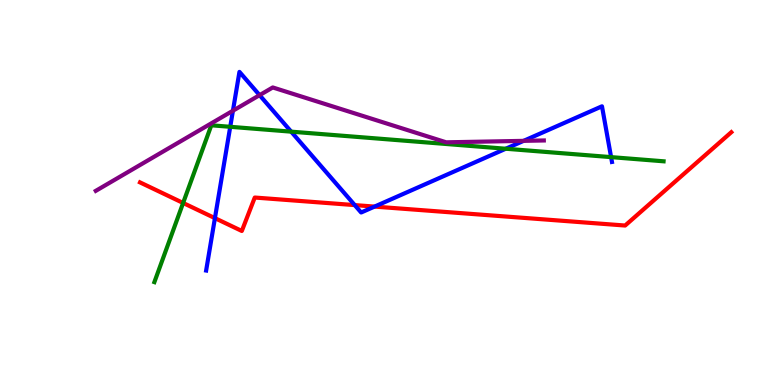[{'lines': ['blue', 'red'], 'intersections': [{'x': 2.77, 'y': 4.33}, {'x': 4.58, 'y': 4.67}, {'x': 4.83, 'y': 4.63}]}, {'lines': ['green', 'red'], 'intersections': [{'x': 2.36, 'y': 4.73}]}, {'lines': ['purple', 'red'], 'intersections': []}, {'lines': ['blue', 'green'], 'intersections': [{'x': 2.97, 'y': 6.71}, {'x': 3.76, 'y': 6.58}, {'x': 6.53, 'y': 6.14}, {'x': 7.89, 'y': 5.92}]}, {'lines': ['blue', 'purple'], 'intersections': [{'x': 3.01, 'y': 7.12}, {'x': 3.35, 'y': 7.53}, {'x': 6.76, 'y': 6.34}]}, {'lines': ['green', 'purple'], 'intersections': []}]